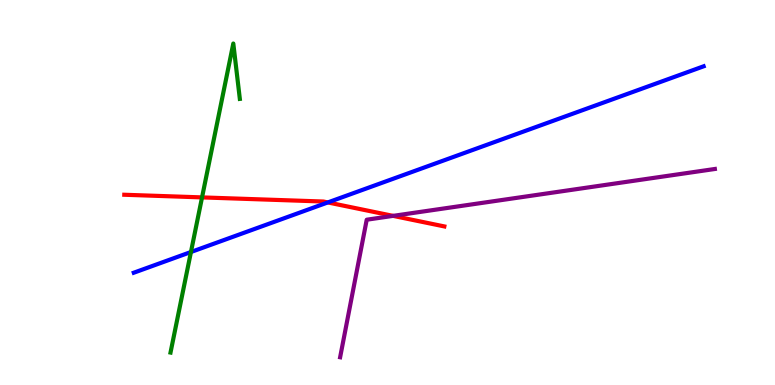[{'lines': ['blue', 'red'], 'intersections': [{'x': 4.23, 'y': 4.74}]}, {'lines': ['green', 'red'], 'intersections': [{'x': 2.61, 'y': 4.87}]}, {'lines': ['purple', 'red'], 'intersections': [{'x': 5.07, 'y': 4.39}]}, {'lines': ['blue', 'green'], 'intersections': [{'x': 2.46, 'y': 3.45}]}, {'lines': ['blue', 'purple'], 'intersections': []}, {'lines': ['green', 'purple'], 'intersections': []}]